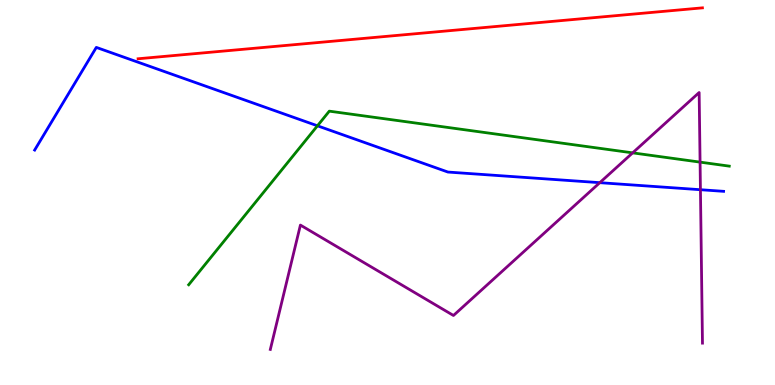[{'lines': ['blue', 'red'], 'intersections': []}, {'lines': ['green', 'red'], 'intersections': []}, {'lines': ['purple', 'red'], 'intersections': []}, {'lines': ['blue', 'green'], 'intersections': [{'x': 4.1, 'y': 6.73}]}, {'lines': ['blue', 'purple'], 'intersections': [{'x': 7.74, 'y': 5.26}, {'x': 9.04, 'y': 5.07}]}, {'lines': ['green', 'purple'], 'intersections': [{'x': 8.16, 'y': 6.03}, {'x': 9.03, 'y': 5.79}]}]